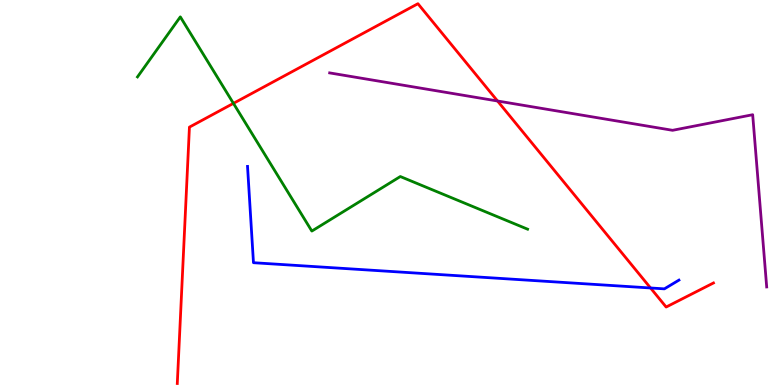[{'lines': ['blue', 'red'], 'intersections': [{'x': 8.39, 'y': 2.52}]}, {'lines': ['green', 'red'], 'intersections': [{'x': 3.01, 'y': 7.32}]}, {'lines': ['purple', 'red'], 'intersections': [{'x': 6.42, 'y': 7.38}]}, {'lines': ['blue', 'green'], 'intersections': []}, {'lines': ['blue', 'purple'], 'intersections': []}, {'lines': ['green', 'purple'], 'intersections': []}]